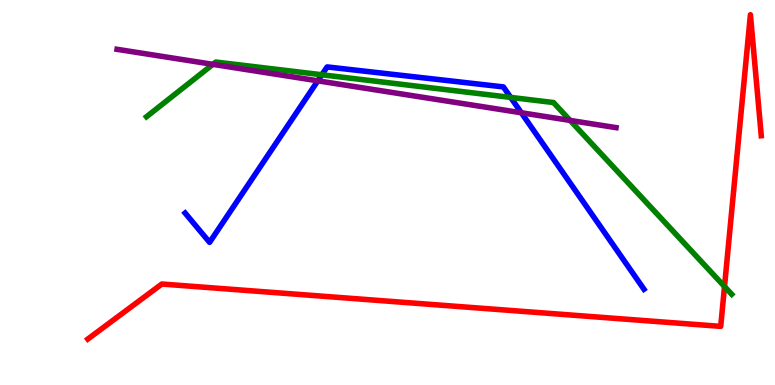[{'lines': ['blue', 'red'], 'intersections': []}, {'lines': ['green', 'red'], 'intersections': [{'x': 9.35, 'y': 2.56}]}, {'lines': ['purple', 'red'], 'intersections': []}, {'lines': ['blue', 'green'], 'intersections': [{'x': 4.15, 'y': 8.06}, {'x': 6.59, 'y': 7.47}]}, {'lines': ['blue', 'purple'], 'intersections': [{'x': 4.1, 'y': 7.9}, {'x': 6.73, 'y': 7.07}]}, {'lines': ['green', 'purple'], 'intersections': [{'x': 2.75, 'y': 8.33}, {'x': 7.36, 'y': 6.87}]}]